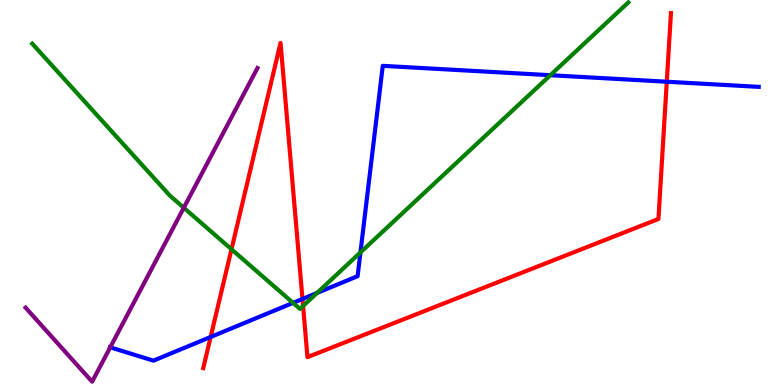[{'lines': ['blue', 'red'], 'intersections': [{'x': 2.72, 'y': 1.25}, {'x': 3.9, 'y': 2.23}, {'x': 8.6, 'y': 7.88}]}, {'lines': ['green', 'red'], 'intersections': [{'x': 2.99, 'y': 3.53}, {'x': 3.91, 'y': 2.05}]}, {'lines': ['purple', 'red'], 'intersections': []}, {'lines': ['blue', 'green'], 'intersections': [{'x': 3.78, 'y': 2.13}, {'x': 4.09, 'y': 2.39}, {'x': 4.65, 'y': 3.44}, {'x': 7.1, 'y': 8.05}]}, {'lines': ['blue', 'purple'], 'intersections': [{'x': 1.42, 'y': 0.978}]}, {'lines': ['green', 'purple'], 'intersections': [{'x': 2.37, 'y': 4.6}]}]